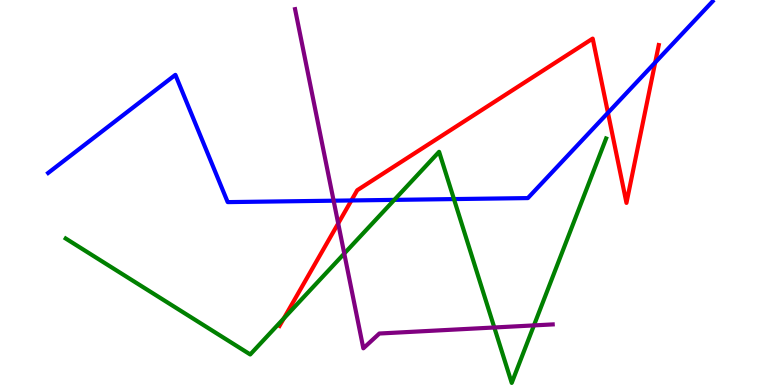[{'lines': ['blue', 'red'], 'intersections': [{'x': 4.53, 'y': 4.79}, {'x': 7.84, 'y': 7.07}, {'x': 8.45, 'y': 8.38}]}, {'lines': ['green', 'red'], 'intersections': [{'x': 3.66, 'y': 1.73}]}, {'lines': ['purple', 'red'], 'intersections': [{'x': 4.36, 'y': 4.2}]}, {'lines': ['blue', 'green'], 'intersections': [{'x': 5.09, 'y': 4.81}, {'x': 5.86, 'y': 4.83}]}, {'lines': ['blue', 'purple'], 'intersections': [{'x': 4.3, 'y': 4.79}]}, {'lines': ['green', 'purple'], 'intersections': [{'x': 4.44, 'y': 3.41}, {'x': 6.38, 'y': 1.49}, {'x': 6.89, 'y': 1.55}]}]